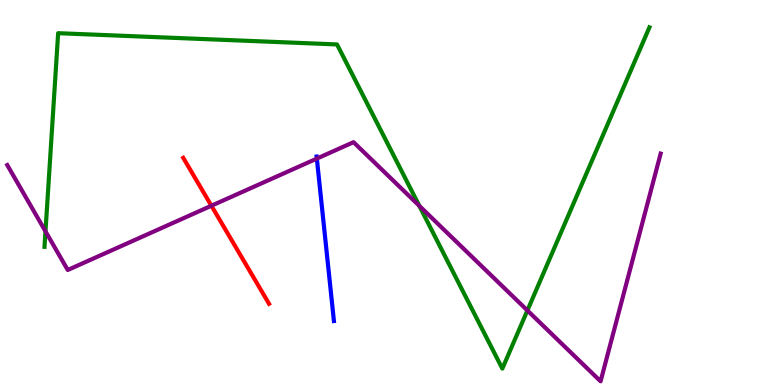[{'lines': ['blue', 'red'], 'intersections': []}, {'lines': ['green', 'red'], 'intersections': []}, {'lines': ['purple', 'red'], 'intersections': [{'x': 2.73, 'y': 4.66}]}, {'lines': ['blue', 'green'], 'intersections': []}, {'lines': ['blue', 'purple'], 'intersections': [{'x': 4.09, 'y': 5.88}]}, {'lines': ['green', 'purple'], 'intersections': [{'x': 0.587, 'y': 3.99}, {'x': 5.41, 'y': 4.65}, {'x': 6.81, 'y': 1.94}]}]